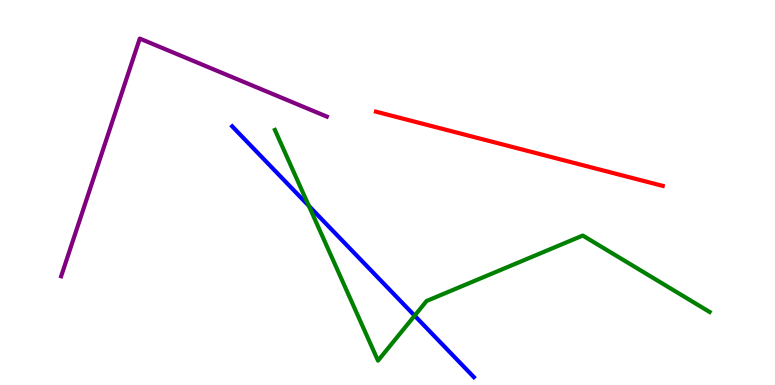[{'lines': ['blue', 'red'], 'intersections': []}, {'lines': ['green', 'red'], 'intersections': []}, {'lines': ['purple', 'red'], 'intersections': []}, {'lines': ['blue', 'green'], 'intersections': [{'x': 3.99, 'y': 4.65}, {'x': 5.35, 'y': 1.8}]}, {'lines': ['blue', 'purple'], 'intersections': []}, {'lines': ['green', 'purple'], 'intersections': []}]